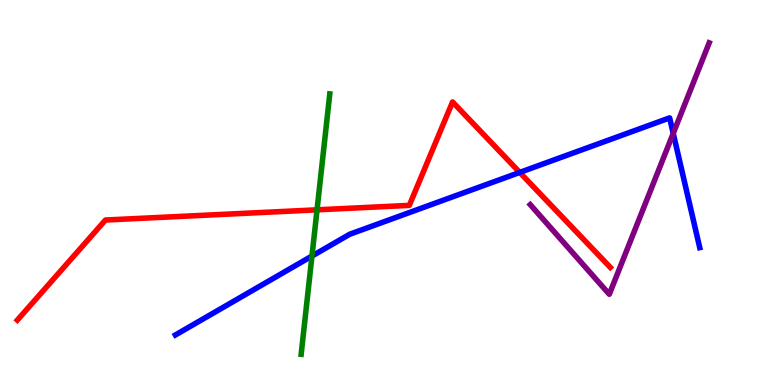[{'lines': ['blue', 'red'], 'intersections': [{'x': 6.71, 'y': 5.52}]}, {'lines': ['green', 'red'], 'intersections': [{'x': 4.09, 'y': 4.55}]}, {'lines': ['purple', 'red'], 'intersections': []}, {'lines': ['blue', 'green'], 'intersections': [{'x': 4.03, 'y': 3.35}]}, {'lines': ['blue', 'purple'], 'intersections': [{'x': 8.69, 'y': 6.54}]}, {'lines': ['green', 'purple'], 'intersections': []}]